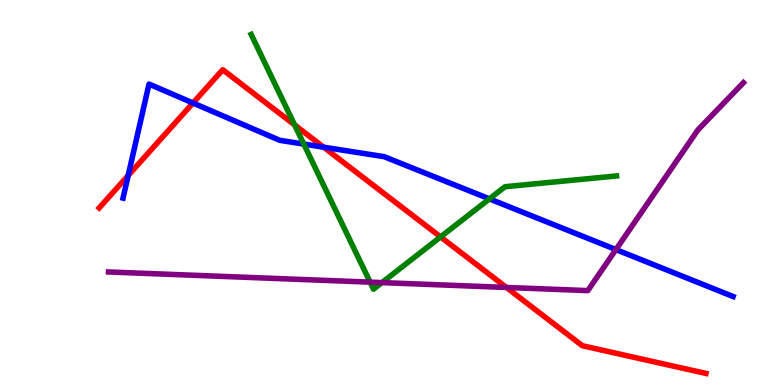[{'lines': ['blue', 'red'], 'intersections': [{'x': 1.65, 'y': 5.44}, {'x': 2.49, 'y': 7.32}, {'x': 4.18, 'y': 6.18}]}, {'lines': ['green', 'red'], 'intersections': [{'x': 3.8, 'y': 6.76}, {'x': 5.68, 'y': 3.85}]}, {'lines': ['purple', 'red'], 'intersections': [{'x': 6.53, 'y': 2.53}]}, {'lines': ['blue', 'green'], 'intersections': [{'x': 3.92, 'y': 6.26}, {'x': 6.32, 'y': 4.83}]}, {'lines': ['blue', 'purple'], 'intersections': [{'x': 7.95, 'y': 3.52}]}, {'lines': ['green', 'purple'], 'intersections': [{'x': 4.78, 'y': 2.67}, {'x': 4.93, 'y': 2.66}]}]